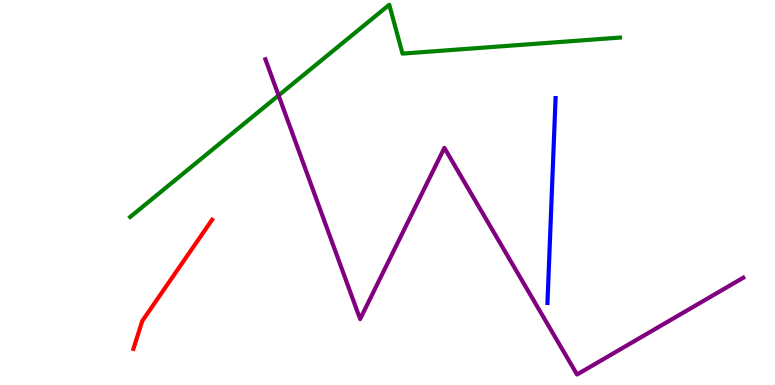[{'lines': ['blue', 'red'], 'intersections': []}, {'lines': ['green', 'red'], 'intersections': []}, {'lines': ['purple', 'red'], 'intersections': []}, {'lines': ['blue', 'green'], 'intersections': []}, {'lines': ['blue', 'purple'], 'intersections': []}, {'lines': ['green', 'purple'], 'intersections': [{'x': 3.59, 'y': 7.52}]}]